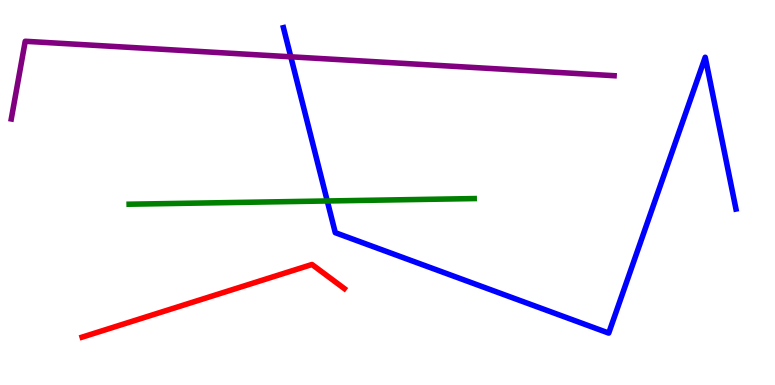[{'lines': ['blue', 'red'], 'intersections': []}, {'lines': ['green', 'red'], 'intersections': []}, {'lines': ['purple', 'red'], 'intersections': []}, {'lines': ['blue', 'green'], 'intersections': [{'x': 4.22, 'y': 4.78}]}, {'lines': ['blue', 'purple'], 'intersections': [{'x': 3.75, 'y': 8.52}]}, {'lines': ['green', 'purple'], 'intersections': []}]